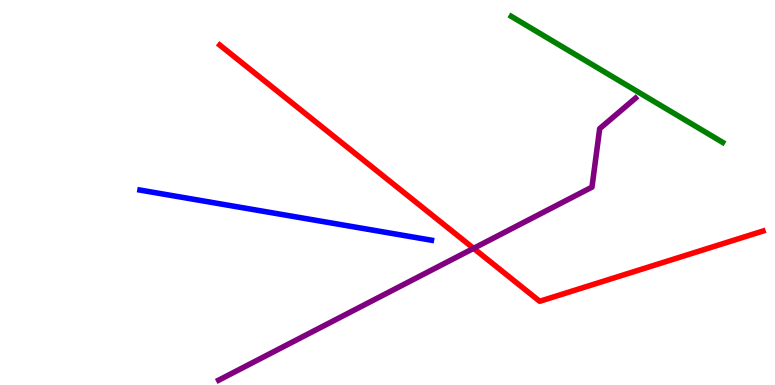[{'lines': ['blue', 'red'], 'intersections': []}, {'lines': ['green', 'red'], 'intersections': []}, {'lines': ['purple', 'red'], 'intersections': [{'x': 6.11, 'y': 3.55}]}, {'lines': ['blue', 'green'], 'intersections': []}, {'lines': ['blue', 'purple'], 'intersections': []}, {'lines': ['green', 'purple'], 'intersections': []}]